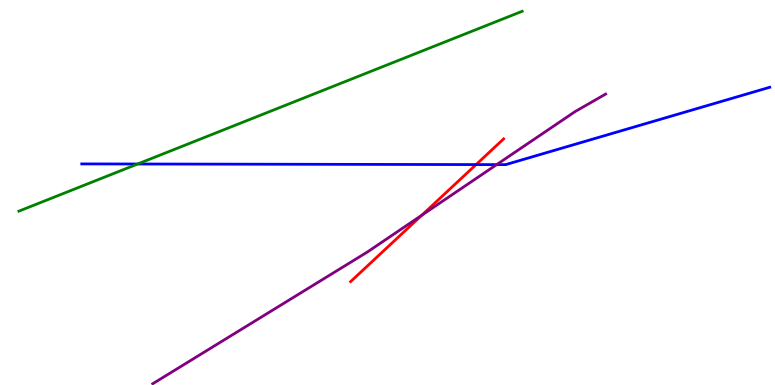[{'lines': ['blue', 'red'], 'intersections': [{'x': 6.14, 'y': 5.73}]}, {'lines': ['green', 'red'], 'intersections': []}, {'lines': ['purple', 'red'], 'intersections': [{'x': 5.44, 'y': 4.41}]}, {'lines': ['blue', 'green'], 'intersections': [{'x': 1.78, 'y': 5.74}]}, {'lines': ['blue', 'purple'], 'intersections': [{'x': 6.41, 'y': 5.72}]}, {'lines': ['green', 'purple'], 'intersections': []}]